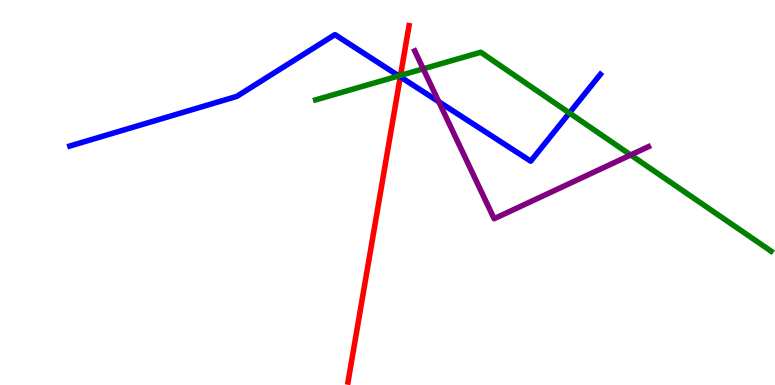[{'lines': ['blue', 'red'], 'intersections': [{'x': 5.16, 'y': 8.0}]}, {'lines': ['green', 'red'], 'intersections': [{'x': 5.17, 'y': 8.04}]}, {'lines': ['purple', 'red'], 'intersections': []}, {'lines': ['blue', 'green'], 'intersections': [{'x': 5.15, 'y': 8.03}, {'x': 7.35, 'y': 7.07}]}, {'lines': ['blue', 'purple'], 'intersections': [{'x': 5.66, 'y': 7.36}]}, {'lines': ['green', 'purple'], 'intersections': [{'x': 5.46, 'y': 8.21}, {'x': 8.14, 'y': 5.97}]}]